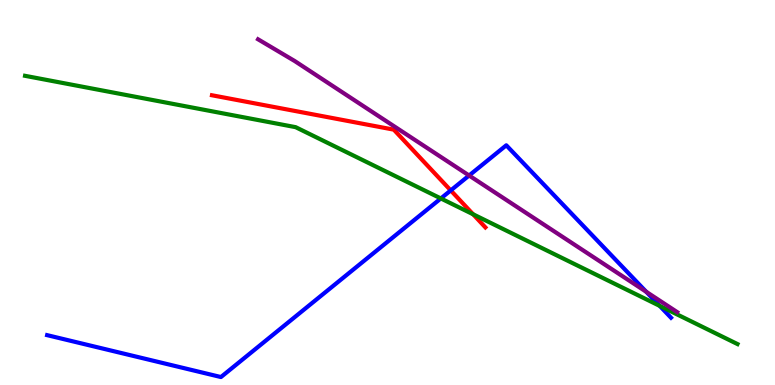[{'lines': ['blue', 'red'], 'intersections': [{'x': 5.82, 'y': 5.05}]}, {'lines': ['green', 'red'], 'intersections': [{'x': 6.1, 'y': 4.43}]}, {'lines': ['purple', 'red'], 'intersections': []}, {'lines': ['blue', 'green'], 'intersections': [{'x': 5.69, 'y': 4.85}, {'x': 8.51, 'y': 2.06}]}, {'lines': ['blue', 'purple'], 'intersections': [{'x': 6.05, 'y': 5.44}, {'x': 8.34, 'y': 2.42}]}, {'lines': ['green', 'purple'], 'intersections': []}]